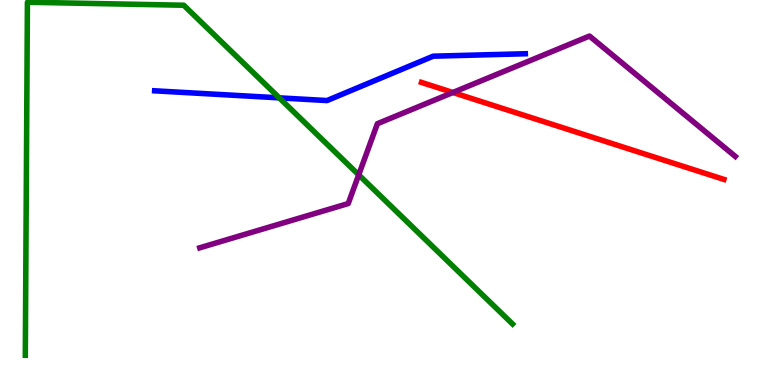[{'lines': ['blue', 'red'], 'intersections': []}, {'lines': ['green', 'red'], 'intersections': []}, {'lines': ['purple', 'red'], 'intersections': [{'x': 5.84, 'y': 7.6}]}, {'lines': ['blue', 'green'], 'intersections': [{'x': 3.6, 'y': 7.46}]}, {'lines': ['blue', 'purple'], 'intersections': []}, {'lines': ['green', 'purple'], 'intersections': [{'x': 4.63, 'y': 5.46}]}]